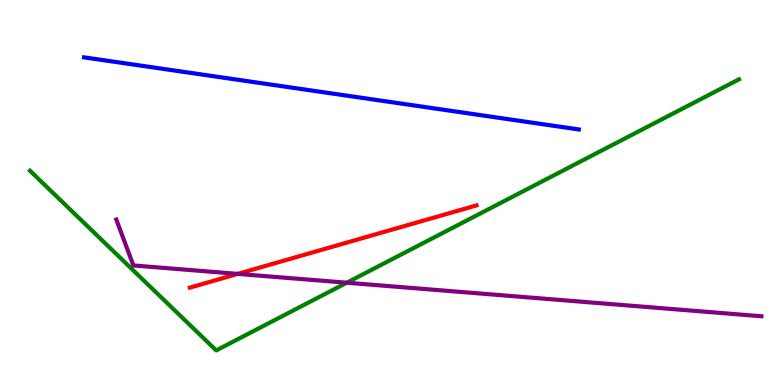[{'lines': ['blue', 'red'], 'intersections': []}, {'lines': ['green', 'red'], 'intersections': []}, {'lines': ['purple', 'red'], 'intersections': [{'x': 3.07, 'y': 2.89}]}, {'lines': ['blue', 'green'], 'intersections': []}, {'lines': ['blue', 'purple'], 'intersections': []}, {'lines': ['green', 'purple'], 'intersections': [{'x': 4.47, 'y': 2.66}]}]